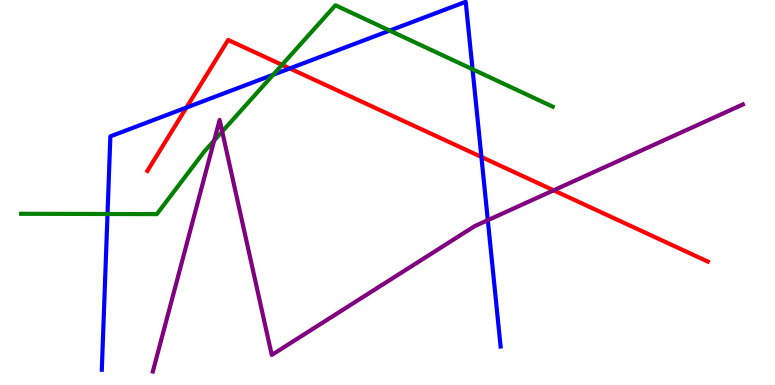[{'lines': ['blue', 'red'], 'intersections': [{'x': 2.41, 'y': 7.21}, {'x': 3.74, 'y': 8.22}, {'x': 6.21, 'y': 5.92}]}, {'lines': ['green', 'red'], 'intersections': [{'x': 3.64, 'y': 8.32}]}, {'lines': ['purple', 'red'], 'intersections': [{'x': 7.14, 'y': 5.06}]}, {'lines': ['blue', 'green'], 'intersections': [{'x': 1.39, 'y': 4.44}, {'x': 3.52, 'y': 8.06}, {'x': 5.03, 'y': 9.21}, {'x': 6.1, 'y': 8.2}]}, {'lines': ['blue', 'purple'], 'intersections': [{'x': 6.29, 'y': 4.28}]}, {'lines': ['green', 'purple'], 'intersections': [{'x': 2.76, 'y': 6.35}, {'x': 2.87, 'y': 6.58}]}]